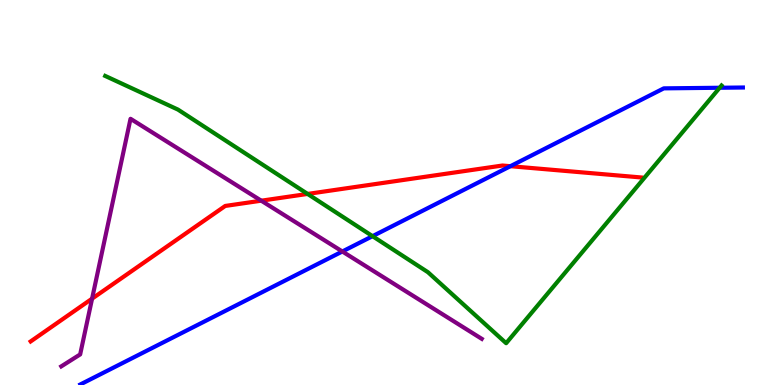[{'lines': ['blue', 'red'], 'intersections': [{'x': 6.59, 'y': 5.68}]}, {'lines': ['green', 'red'], 'intersections': [{'x': 3.97, 'y': 4.96}]}, {'lines': ['purple', 'red'], 'intersections': [{'x': 1.19, 'y': 2.24}, {'x': 3.37, 'y': 4.79}]}, {'lines': ['blue', 'green'], 'intersections': [{'x': 4.81, 'y': 3.87}, {'x': 9.29, 'y': 7.72}]}, {'lines': ['blue', 'purple'], 'intersections': [{'x': 4.42, 'y': 3.47}]}, {'lines': ['green', 'purple'], 'intersections': []}]